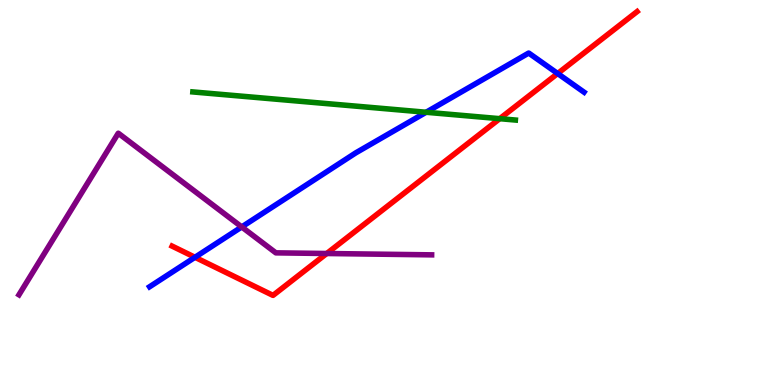[{'lines': ['blue', 'red'], 'intersections': [{'x': 2.52, 'y': 3.32}, {'x': 7.2, 'y': 8.09}]}, {'lines': ['green', 'red'], 'intersections': [{'x': 6.45, 'y': 6.92}]}, {'lines': ['purple', 'red'], 'intersections': [{'x': 4.22, 'y': 3.42}]}, {'lines': ['blue', 'green'], 'intersections': [{'x': 5.5, 'y': 7.08}]}, {'lines': ['blue', 'purple'], 'intersections': [{'x': 3.12, 'y': 4.11}]}, {'lines': ['green', 'purple'], 'intersections': []}]